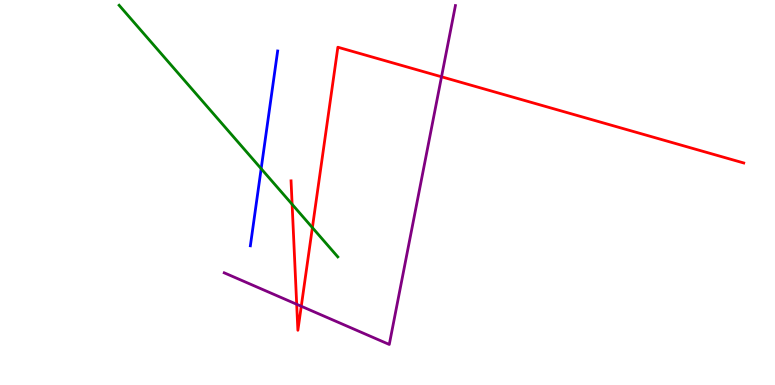[{'lines': ['blue', 'red'], 'intersections': []}, {'lines': ['green', 'red'], 'intersections': [{'x': 3.77, 'y': 4.69}, {'x': 4.03, 'y': 4.09}]}, {'lines': ['purple', 'red'], 'intersections': [{'x': 3.83, 'y': 2.1}, {'x': 3.89, 'y': 2.05}, {'x': 5.7, 'y': 8.01}]}, {'lines': ['blue', 'green'], 'intersections': [{'x': 3.37, 'y': 5.62}]}, {'lines': ['blue', 'purple'], 'intersections': []}, {'lines': ['green', 'purple'], 'intersections': []}]